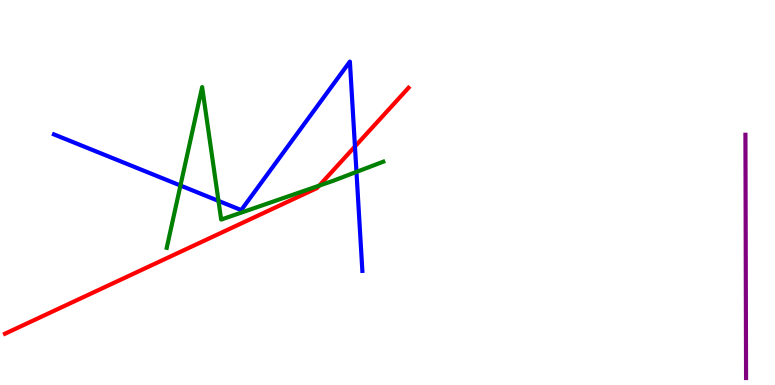[{'lines': ['blue', 'red'], 'intersections': [{'x': 4.58, 'y': 6.19}]}, {'lines': ['green', 'red'], 'intersections': [{'x': 4.12, 'y': 5.18}]}, {'lines': ['purple', 'red'], 'intersections': []}, {'lines': ['blue', 'green'], 'intersections': [{'x': 2.33, 'y': 5.18}, {'x': 2.82, 'y': 4.78}, {'x': 4.6, 'y': 5.53}]}, {'lines': ['blue', 'purple'], 'intersections': []}, {'lines': ['green', 'purple'], 'intersections': []}]